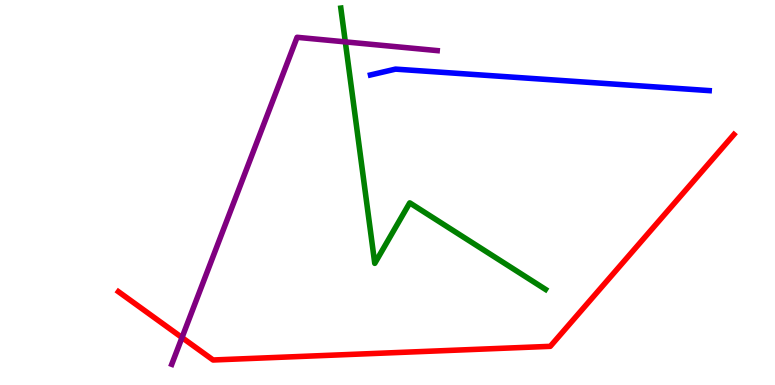[{'lines': ['blue', 'red'], 'intersections': []}, {'lines': ['green', 'red'], 'intersections': []}, {'lines': ['purple', 'red'], 'intersections': [{'x': 2.35, 'y': 1.23}]}, {'lines': ['blue', 'green'], 'intersections': []}, {'lines': ['blue', 'purple'], 'intersections': []}, {'lines': ['green', 'purple'], 'intersections': [{'x': 4.46, 'y': 8.91}]}]